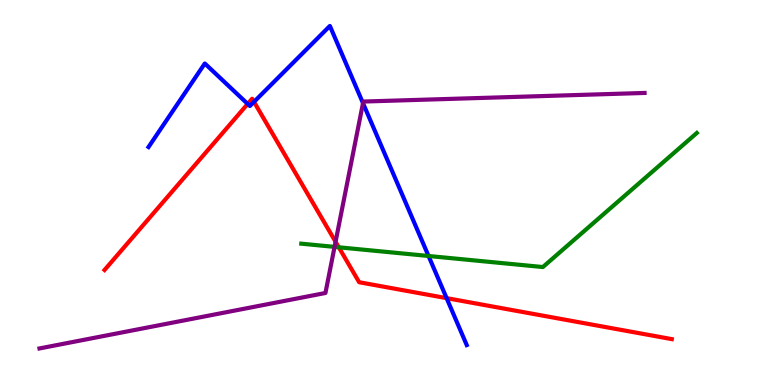[{'lines': ['blue', 'red'], 'intersections': [{'x': 3.2, 'y': 7.3}, {'x': 3.28, 'y': 7.35}, {'x': 5.76, 'y': 2.26}]}, {'lines': ['green', 'red'], 'intersections': [{'x': 4.37, 'y': 3.58}]}, {'lines': ['purple', 'red'], 'intersections': [{'x': 4.33, 'y': 3.72}]}, {'lines': ['blue', 'green'], 'intersections': [{'x': 5.53, 'y': 3.35}]}, {'lines': ['blue', 'purple'], 'intersections': [{'x': 4.68, 'y': 7.32}]}, {'lines': ['green', 'purple'], 'intersections': [{'x': 4.32, 'y': 3.59}]}]